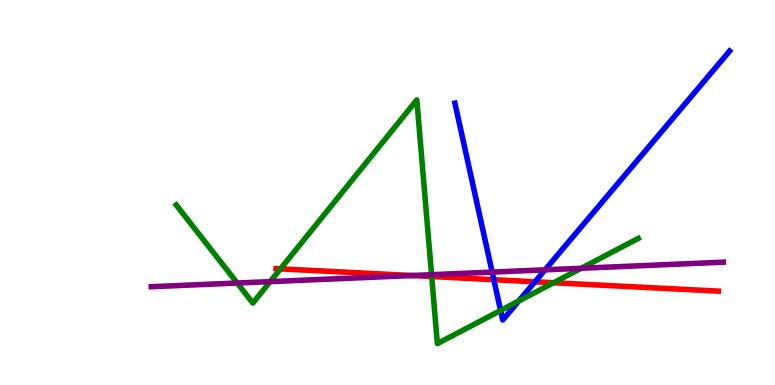[{'lines': ['blue', 'red'], 'intersections': [{'x': 6.37, 'y': 2.74}, {'x': 6.9, 'y': 2.68}]}, {'lines': ['green', 'red'], 'intersections': [{'x': 3.62, 'y': 3.02}, {'x': 5.57, 'y': 2.82}, {'x': 7.14, 'y': 2.66}]}, {'lines': ['purple', 'red'], 'intersections': [{'x': 5.32, 'y': 2.84}]}, {'lines': ['blue', 'green'], 'intersections': [{'x': 6.46, 'y': 1.94}, {'x': 6.69, 'y': 2.18}]}, {'lines': ['blue', 'purple'], 'intersections': [{'x': 6.35, 'y': 2.93}, {'x': 7.03, 'y': 2.99}]}, {'lines': ['green', 'purple'], 'intersections': [{'x': 3.06, 'y': 2.65}, {'x': 3.49, 'y': 2.69}, {'x': 5.57, 'y': 2.87}, {'x': 7.5, 'y': 3.03}]}]